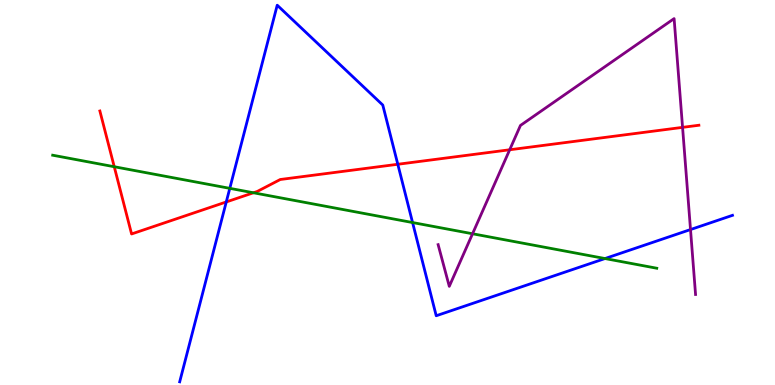[{'lines': ['blue', 'red'], 'intersections': [{'x': 2.92, 'y': 4.75}, {'x': 5.13, 'y': 5.73}]}, {'lines': ['green', 'red'], 'intersections': [{'x': 1.47, 'y': 5.67}, {'x': 3.27, 'y': 4.99}]}, {'lines': ['purple', 'red'], 'intersections': [{'x': 6.58, 'y': 6.11}, {'x': 8.81, 'y': 6.69}]}, {'lines': ['blue', 'green'], 'intersections': [{'x': 2.97, 'y': 5.11}, {'x': 5.32, 'y': 4.22}, {'x': 7.81, 'y': 3.28}]}, {'lines': ['blue', 'purple'], 'intersections': [{'x': 8.91, 'y': 4.04}]}, {'lines': ['green', 'purple'], 'intersections': [{'x': 6.1, 'y': 3.93}]}]